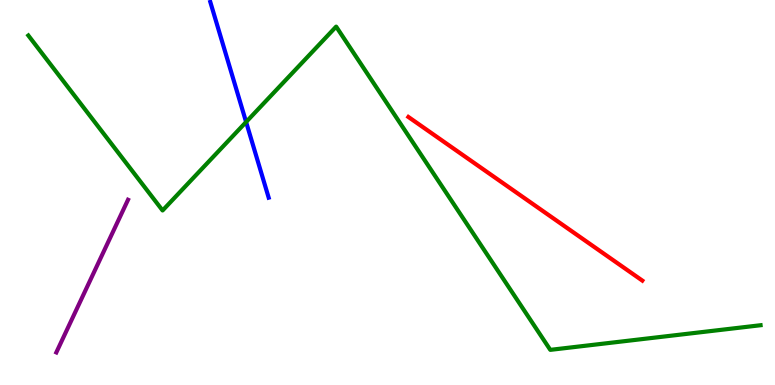[{'lines': ['blue', 'red'], 'intersections': []}, {'lines': ['green', 'red'], 'intersections': []}, {'lines': ['purple', 'red'], 'intersections': []}, {'lines': ['blue', 'green'], 'intersections': [{'x': 3.18, 'y': 6.83}]}, {'lines': ['blue', 'purple'], 'intersections': []}, {'lines': ['green', 'purple'], 'intersections': []}]